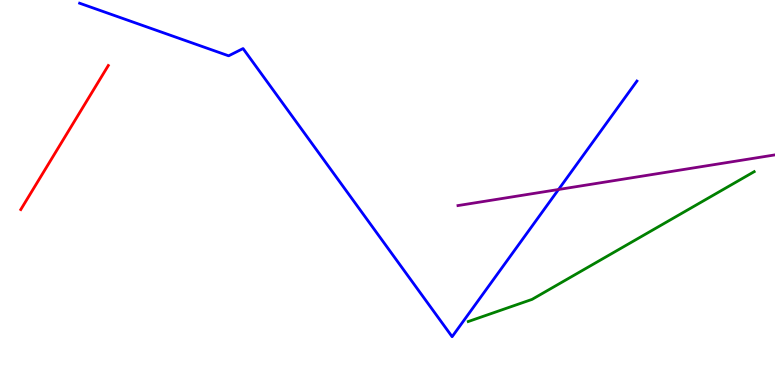[{'lines': ['blue', 'red'], 'intersections': []}, {'lines': ['green', 'red'], 'intersections': []}, {'lines': ['purple', 'red'], 'intersections': []}, {'lines': ['blue', 'green'], 'intersections': []}, {'lines': ['blue', 'purple'], 'intersections': [{'x': 7.21, 'y': 5.08}]}, {'lines': ['green', 'purple'], 'intersections': []}]